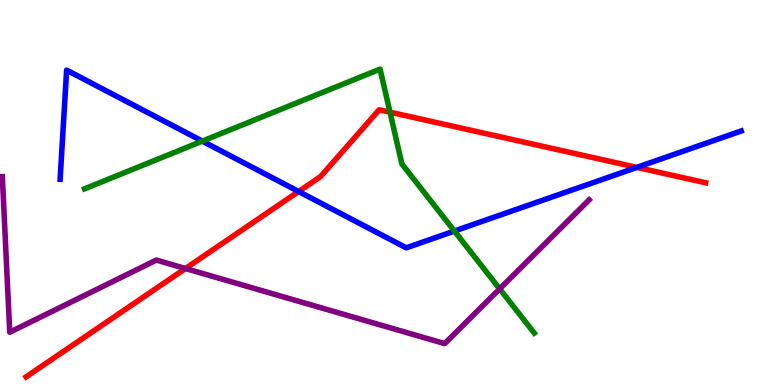[{'lines': ['blue', 'red'], 'intersections': [{'x': 3.85, 'y': 5.03}, {'x': 8.22, 'y': 5.65}]}, {'lines': ['green', 'red'], 'intersections': [{'x': 5.03, 'y': 7.09}]}, {'lines': ['purple', 'red'], 'intersections': [{'x': 2.39, 'y': 3.03}]}, {'lines': ['blue', 'green'], 'intersections': [{'x': 2.61, 'y': 6.33}, {'x': 5.86, 'y': 4.0}]}, {'lines': ['blue', 'purple'], 'intersections': []}, {'lines': ['green', 'purple'], 'intersections': [{'x': 6.45, 'y': 2.5}]}]